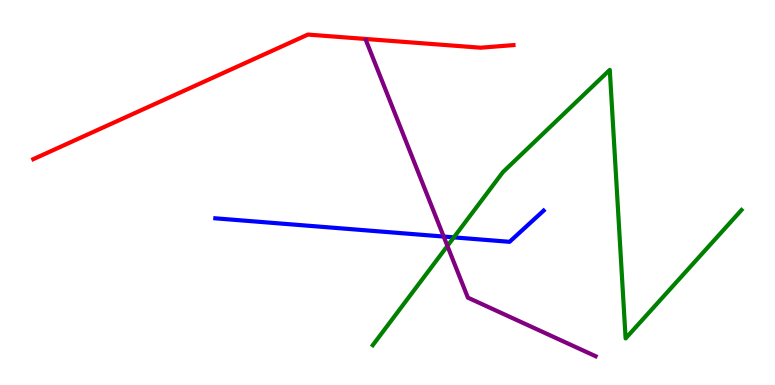[{'lines': ['blue', 'red'], 'intersections': []}, {'lines': ['green', 'red'], 'intersections': []}, {'lines': ['purple', 'red'], 'intersections': []}, {'lines': ['blue', 'green'], 'intersections': [{'x': 5.86, 'y': 3.83}]}, {'lines': ['blue', 'purple'], 'intersections': [{'x': 5.73, 'y': 3.86}]}, {'lines': ['green', 'purple'], 'intersections': [{'x': 5.77, 'y': 3.61}]}]